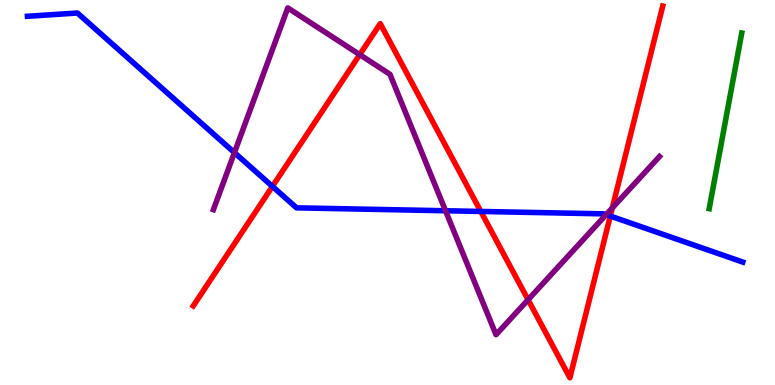[{'lines': ['blue', 'red'], 'intersections': [{'x': 3.52, 'y': 5.16}, {'x': 6.2, 'y': 4.51}, {'x': 7.87, 'y': 4.39}]}, {'lines': ['green', 'red'], 'intersections': []}, {'lines': ['purple', 'red'], 'intersections': [{'x': 4.64, 'y': 8.58}, {'x': 6.81, 'y': 2.21}, {'x': 7.9, 'y': 4.6}]}, {'lines': ['blue', 'green'], 'intersections': []}, {'lines': ['blue', 'purple'], 'intersections': [{'x': 3.02, 'y': 6.04}, {'x': 5.75, 'y': 4.53}, {'x': 7.82, 'y': 4.43}]}, {'lines': ['green', 'purple'], 'intersections': []}]